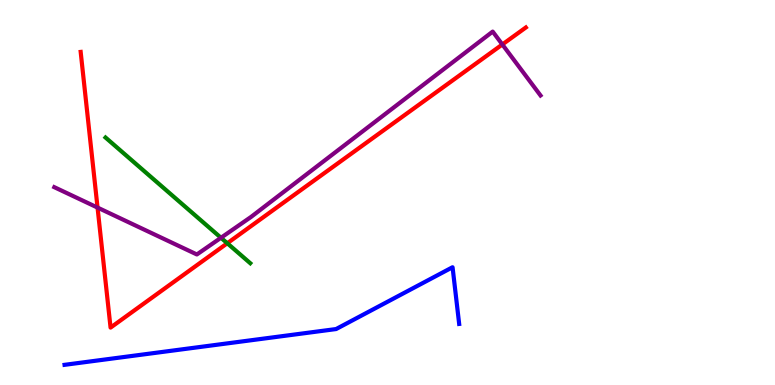[{'lines': ['blue', 'red'], 'intersections': []}, {'lines': ['green', 'red'], 'intersections': [{'x': 2.93, 'y': 3.68}]}, {'lines': ['purple', 'red'], 'intersections': [{'x': 1.26, 'y': 4.61}, {'x': 6.48, 'y': 8.84}]}, {'lines': ['blue', 'green'], 'intersections': []}, {'lines': ['blue', 'purple'], 'intersections': []}, {'lines': ['green', 'purple'], 'intersections': [{'x': 2.85, 'y': 3.82}]}]